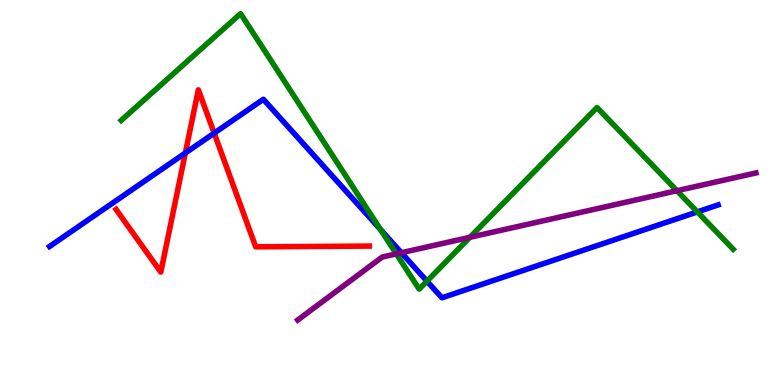[{'lines': ['blue', 'red'], 'intersections': [{'x': 2.39, 'y': 6.03}, {'x': 2.76, 'y': 6.54}]}, {'lines': ['green', 'red'], 'intersections': []}, {'lines': ['purple', 'red'], 'intersections': []}, {'lines': ['blue', 'green'], 'intersections': [{'x': 4.91, 'y': 4.04}, {'x': 5.51, 'y': 2.7}, {'x': 9.0, 'y': 4.5}]}, {'lines': ['blue', 'purple'], 'intersections': [{'x': 5.18, 'y': 3.44}]}, {'lines': ['green', 'purple'], 'intersections': [{'x': 5.11, 'y': 3.41}, {'x': 6.06, 'y': 3.84}, {'x': 8.73, 'y': 5.05}]}]